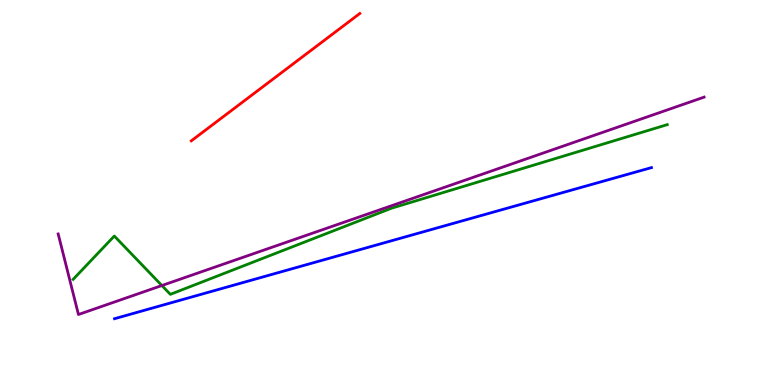[{'lines': ['blue', 'red'], 'intersections': []}, {'lines': ['green', 'red'], 'intersections': []}, {'lines': ['purple', 'red'], 'intersections': []}, {'lines': ['blue', 'green'], 'intersections': []}, {'lines': ['blue', 'purple'], 'intersections': []}, {'lines': ['green', 'purple'], 'intersections': [{'x': 2.09, 'y': 2.58}]}]